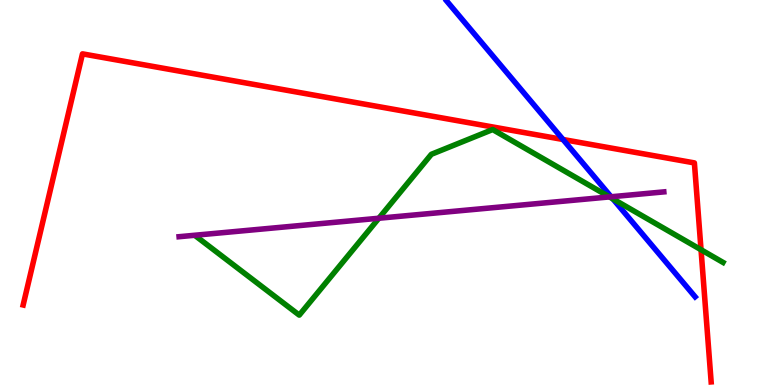[{'lines': ['blue', 'red'], 'intersections': [{'x': 7.26, 'y': 6.38}]}, {'lines': ['green', 'red'], 'intersections': [{'x': 9.05, 'y': 3.51}]}, {'lines': ['purple', 'red'], 'intersections': []}, {'lines': ['blue', 'green'], 'intersections': [{'x': 7.91, 'y': 4.83}]}, {'lines': ['blue', 'purple'], 'intersections': [{'x': 7.89, 'y': 4.89}]}, {'lines': ['green', 'purple'], 'intersections': [{'x': 4.89, 'y': 4.33}, {'x': 7.86, 'y': 4.89}]}]